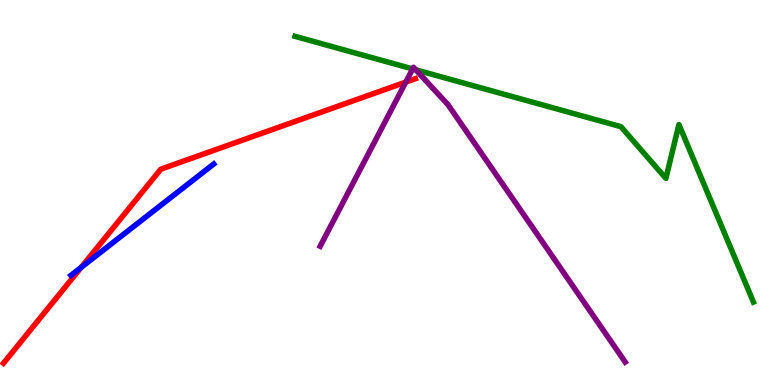[{'lines': ['blue', 'red'], 'intersections': [{'x': 1.05, 'y': 3.05}]}, {'lines': ['green', 'red'], 'intersections': []}, {'lines': ['purple', 'red'], 'intersections': [{'x': 5.24, 'y': 7.87}]}, {'lines': ['blue', 'green'], 'intersections': []}, {'lines': ['blue', 'purple'], 'intersections': []}, {'lines': ['green', 'purple'], 'intersections': [{'x': 5.32, 'y': 8.21}, {'x': 5.37, 'y': 8.19}]}]